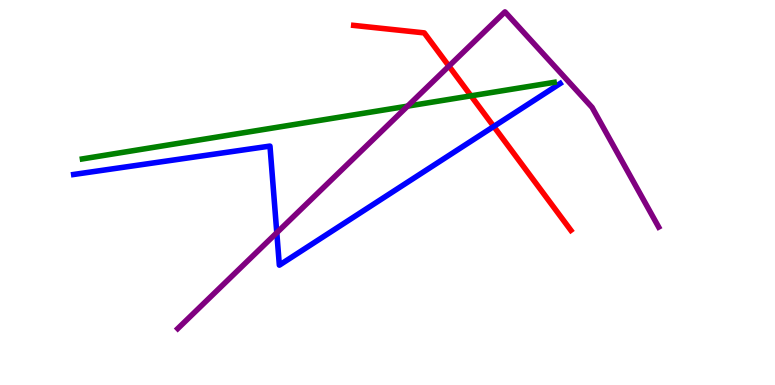[{'lines': ['blue', 'red'], 'intersections': [{'x': 6.37, 'y': 6.72}]}, {'lines': ['green', 'red'], 'intersections': [{'x': 6.08, 'y': 7.51}]}, {'lines': ['purple', 'red'], 'intersections': [{'x': 5.79, 'y': 8.28}]}, {'lines': ['blue', 'green'], 'intersections': []}, {'lines': ['blue', 'purple'], 'intersections': [{'x': 3.57, 'y': 3.96}]}, {'lines': ['green', 'purple'], 'intersections': [{'x': 5.26, 'y': 7.24}]}]